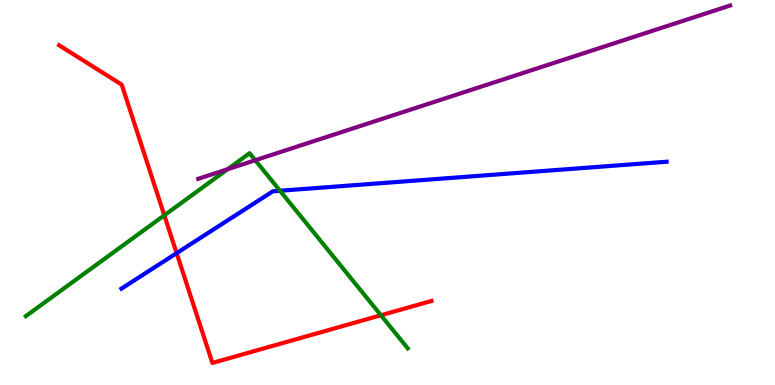[{'lines': ['blue', 'red'], 'intersections': [{'x': 2.28, 'y': 3.42}]}, {'lines': ['green', 'red'], 'intersections': [{'x': 2.12, 'y': 4.41}, {'x': 4.92, 'y': 1.81}]}, {'lines': ['purple', 'red'], 'intersections': []}, {'lines': ['blue', 'green'], 'intersections': [{'x': 3.61, 'y': 5.05}]}, {'lines': ['blue', 'purple'], 'intersections': []}, {'lines': ['green', 'purple'], 'intersections': [{'x': 2.94, 'y': 5.6}, {'x': 3.29, 'y': 5.84}]}]